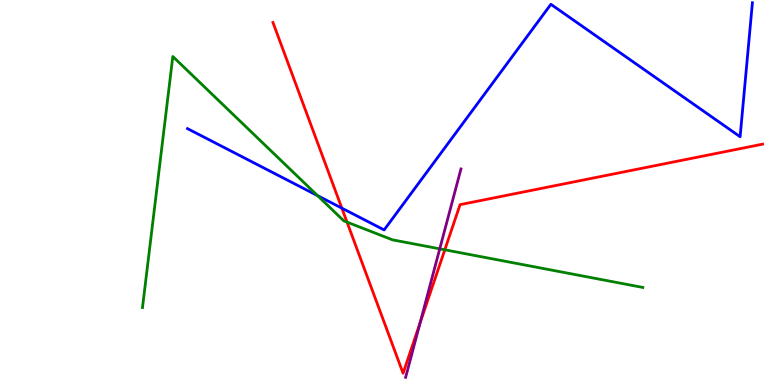[{'lines': ['blue', 'red'], 'intersections': [{'x': 4.41, 'y': 4.59}]}, {'lines': ['green', 'red'], 'intersections': [{'x': 4.48, 'y': 4.23}, {'x': 5.74, 'y': 3.51}]}, {'lines': ['purple', 'red'], 'intersections': [{'x': 5.42, 'y': 1.61}]}, {'lines': ['blue', 'green'], 'intersections': [{'x': 4.1, 'y': 4.92}]}, {'lines': ['blue', 'purple'], 'intersections': []}, {'lines': ['green', 'purple'], 'intersections': [{'x': 5.67, 'y': 3.54}]}]